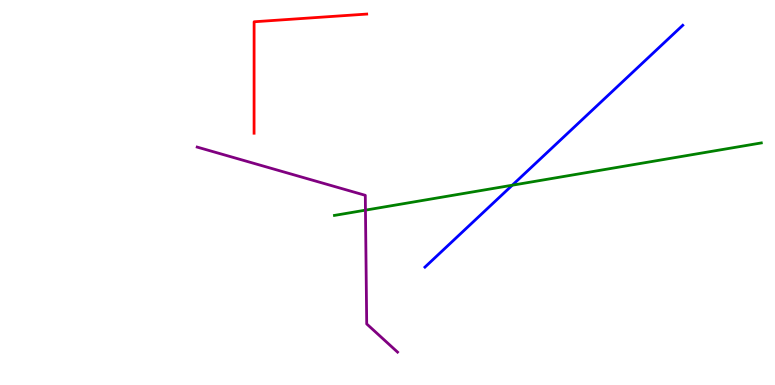[{'lines': ['blue', 'red'], 'intersections': []}, {'lines': ['green', 'red'], 'intersections': []}, {'lines': ['purple', 'red'], 'intersections': []}, {'lines': ['blue', 'green'], 'intersections': [{'x': 6.61, 'y': 5.19}]}, {'lines': ['blue', 'purple'], 'intersections': []}, {'lines': ['green', 'purple'], 'intersections': [{'x': 4.72, 'y': 4.54}]}]